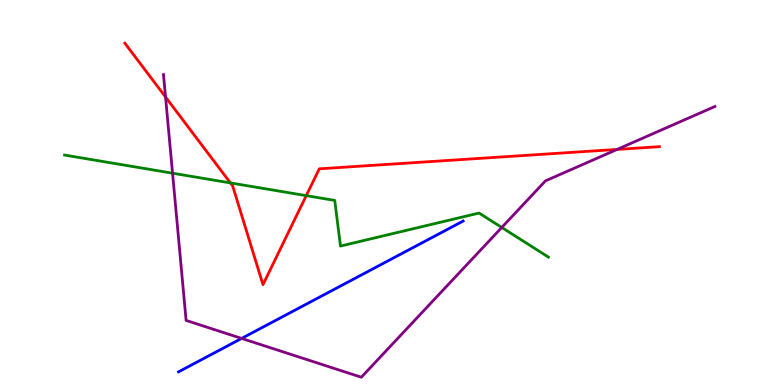[{'lines': ['blue', 'red'], 'intersections': []}, {'lines': ['green', 'red'], 'intersections': [{'x': 2.97, 'y': 5.25}, {'x': 3.95, 'y': 4.92}]}, {'lines': ['purple', 'red'], 'intersections': [{'x': 2.14, 'y': 7.48}, {'x': 7.96, 'y': 6.12}]}, {'lines': ['blue', 'green'], 'intersections': []}, {'lines': ['blue', 'purple'], 'intersections': [{'x': 3.12, 'y': 1.21}]}, {'lines': ['green', 'purple'], 'intersections': [{'x': 2.23, 'y': 5.5}, {'x': 6.47, 'y': 4.09}]}]